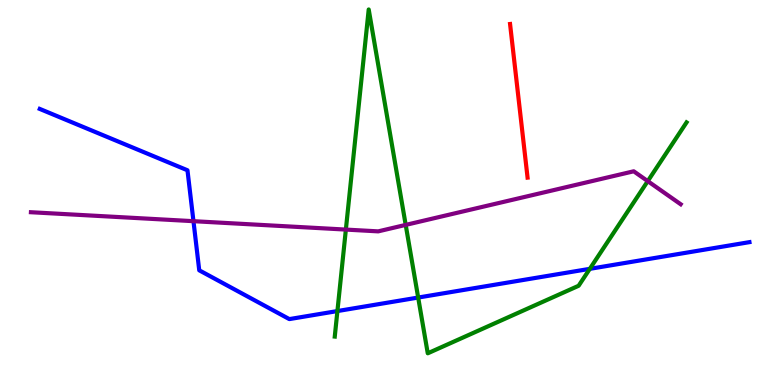[{'lines': ['blue', 'red'], 'intersections': []}, {'lines': ['green', 'red'], 'intersections': []}, {'lines': ['purple', 'red'], 'intersections': []}, {'lines': ['blue', 'green'], 'intersections': [{'x': 4.35, 'y': 1.92}, {'x': 5.4, 'y': 2.27}, {'x': 7.61, 'y': 3.02}]}, {'lines': ['blue', 'purple'], 'intersections': [{'x': 2.5, 'y': 4.25}]}, {'lines': ['green', 'purple'], 'intersections': [{'x': 4.46, 'y': 4.04}, {'x': 5.23, 'y': 4.16}, {'x': 8.36, 'y': 5.3}]}]